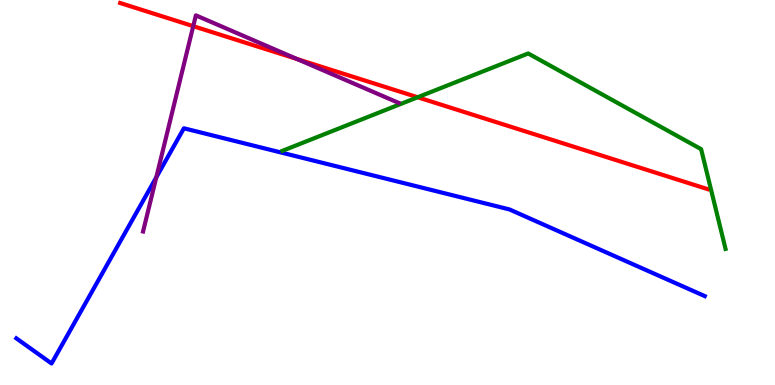[{'lines': ['blue', 'red'], 'intersections': []}, {'lines': ['green', 'red'], 'intersections': [{'x': 5.39, 'y': 7.47}]}, {'lines': ['purple', 'red'], 'intersections': [{'x': 2.49, 'y': 9.32}, {'x': 3.83, 'y': 8.47}]}, {'lines': ['blue', 'green'], 'intersections': []}, {'lines': ['blue', 'purple'], 'intersections': [{'x': 2.02, 'y': 5.39}]}, {'lines': ['green', 'purple'], 'intersections': []}]